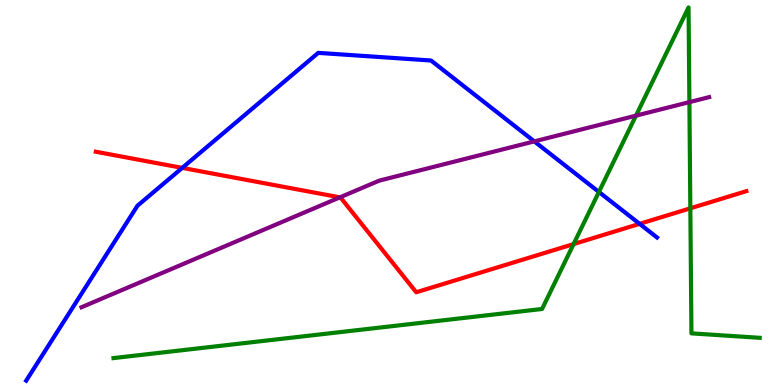[{'lines': ['blue', 'red'], 'intersections': [{'x': 2.35, 'y': 5.64}, {'x': 8.25, 'y': 4.19}]}, {'lines': ['green', 'red'], 'intersections': [{'x': 7.4, 'y': 3.66}, {'x': 8.91, 'y': 4.59}]}, {'lines': ['purple', 'red'], 'intersections': [{'x': 4.39, 'y': 4.87}]}, {'lines': ['blue', 'green'], 'intersections': [{'x': 7.73, 'y': 5.01}]}, {'lines': ['blue', 'purple'], 'intersections': [{'x': 6.89, 'y': 6.33}]}, {'lines': ['green', 'purple'], 'intersections': [{'x': 8.21, 'y': 7.0}, {'x': 8.9, 'y': 7.35}]}]